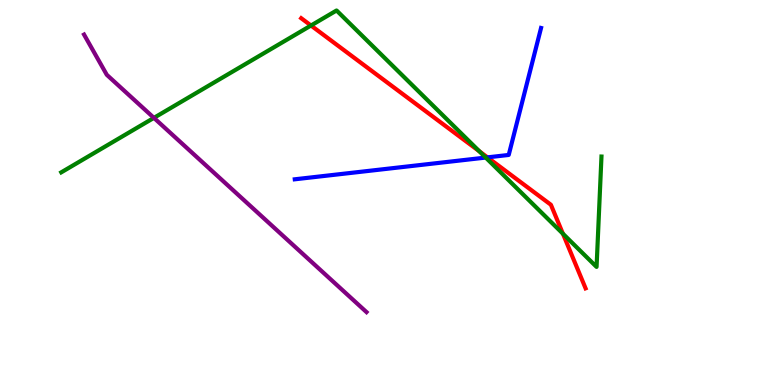[{'lines': ['blue', 'red'], 'intersections': [{'x': 6.29, 'y': 5.91}]}, {'lines': ['green', 'red'], 'intersections': [{'x': 4.01, 'y': 9.34}, {'x': 6.19, 'y': 6.07}, {'x': 7.26, 'y': 3.93}]}, {'lines': ['purple', 'red'], 'intersections': []}, {'lines': ['blue', 'green'], 'intersections': [{'x': 6.27, 'y': 5.91}]}, {'lines': ['blue', 'purple'], 'intersections': []}, {'lines': ['green', 'purple'], 'intersections': [{'x': 1.99, 'y': 6.94}]}]